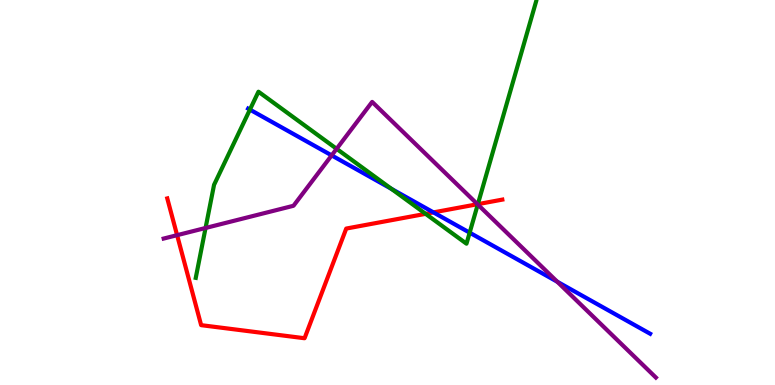[{'lines': ['blue', 'red'], 'intersections': [{'x': 5.59, 'y': 4.48}]}, {'lines': ['green', 'red'], 'intersections': [{'x': 5.49, 'y': 4.45}, {'x': 6.17, 'y': 4.7}]}, {'lines': ['purple', 'red'], 'intersections': [{'x': 2.29, 'y': 3.89}, {'x': 6.16, 'y': 4.7}]}, {'lines': ['blue', 'green'], 'intersections': [{'x': 3.22, 'y': 7.15}, {'x': 5.05, 'y': 5.09}, {'x': 6.06, 'y': 3.96}]}, {'lines': ['blue', 'purple'], 'intersections': [{'x': 4.28, 'y': 5.96}, {'x': 7.19, 'y': 2.68}]}, {'lines': ['green', 'purple'], 'intersections': [{'x': 2.65, 'y': 4.08}, {'x': 4.34, 'y': 6.13}, {'x': 6.16, 'y': 4.69}]}]